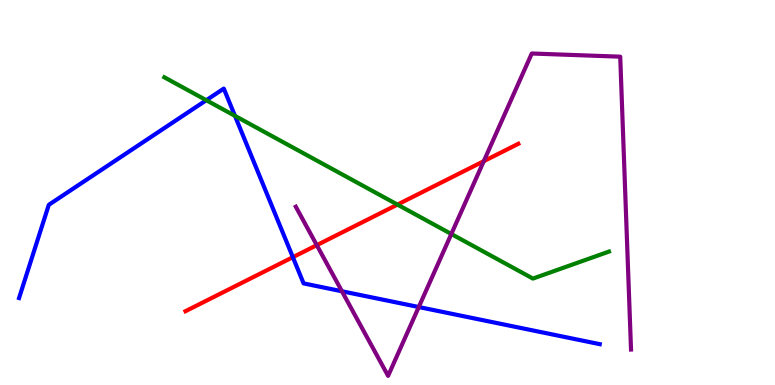[{'lines': ['blue', 'red'], 'intersections': [{'x': 3.78, 'y': 3.32}]}, {'lines': ['green', 'red'], 'intersections': [{'x': 5.13, 'y': 4.69}]}, {'lines': ['purple', 'red'], 'intersections': [{'x': 4.09, 'y': 3.63}, {'x': 6.24, 'y': 5.81}]}, {'lines': ['blue', 'green'], 'intersections': [{'x': 2.66, 'y': 7.4}, {'x': 3.03, 'y': 6.99}]}, {'lines': ['blue', 'purple'], 'intersections': [{'x': 4.41, 'y': 2.43}, {'x': 5.4, 'y': 2.03}]}, {'lines': ['green', 'purple'], 'intersections': [{'x': 5.82, 'y': 3.92}]}]